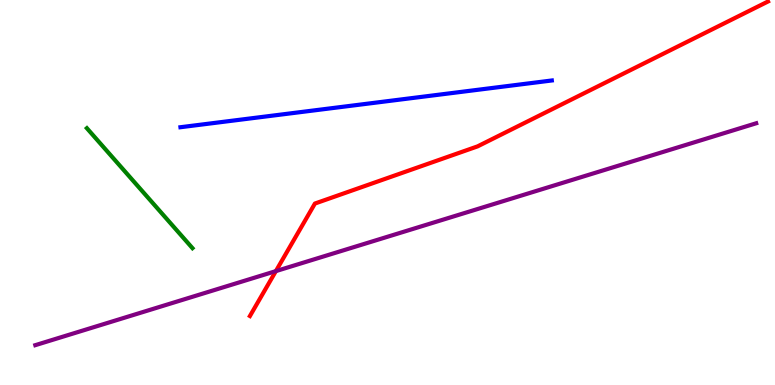[{'lines': ['blue', 'red'], 'intersections': []}, {'lines': ['green', 'red'], 'intersections': []}, {'lines': ['purple', 'red'], 'intersections': [{'x': 3.56, 'y': 2.96}]}, {'lines': ['blue', 'green'], 'intersections': []}, {'lines': ['blue', 'purple'], 'intersections': []}, {'lines': ['green', 'purple'], 'intersections': []}]